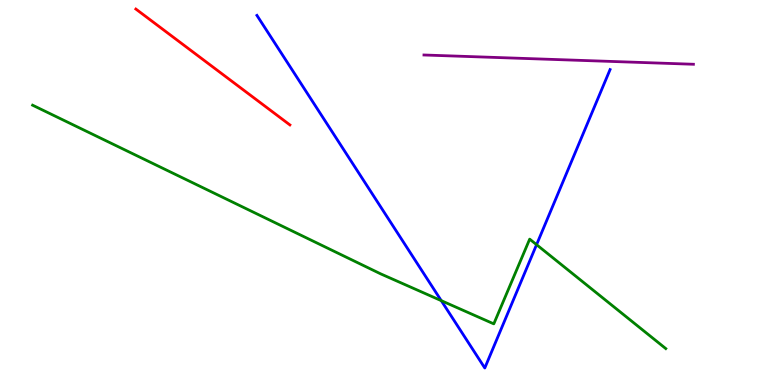[{'lines': ['blue', 'red'], 'intersections': []}, {'lines': ['green', 'red'], 'intersections': []}, {'lines': ['purple', 'red'], 'intersections': []}, {'lines': ['blue', 'green'], 'intersections': [{'x': 5.69, 'y': 2.19}, {'x': 6.92, 'y': 3.64}]}, {'lines': ['blue', 'purple'], 'intersections': []}, {'lines': ['green', 'purple'], 'intersections': []}]